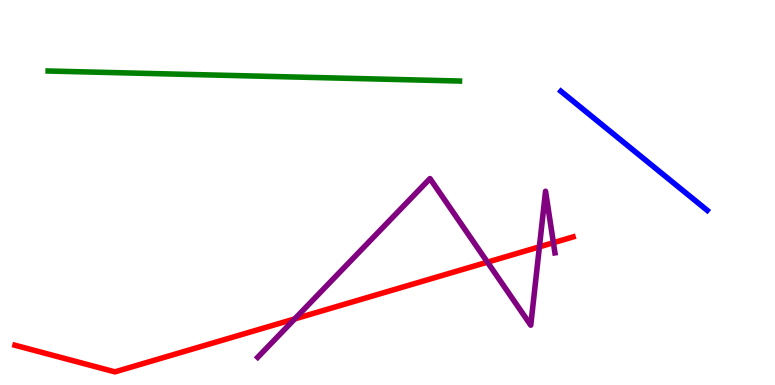[{'lines': ['blue', 'red'], 'intersections': []}, {'lines': ['green', 'red'], 'intersections': []}, {'lines': ['purple', 'red'], 'intersections': [{'x': 3.8, 'y': 1.72}, {'x': 6.29, 'y': 3.19}, {'x': 6.96, 'y': 3.59}, {'x': 7.14, 'y': 3.7}]}, {'lines': ['blue', 'green'], 'intersections': []}, {'lines': ['blue', 'purple'], 'intersections': []}, {'lines': ['green', 'purple'], 'intersections': []}]